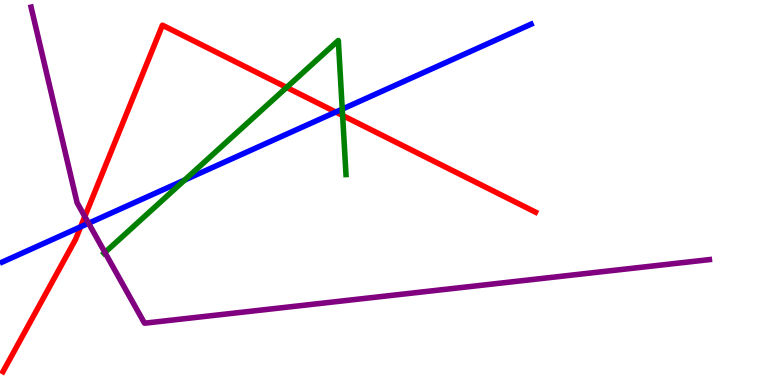[{'lines': ['blue', 'red'], 'intersections': [{'x': 1.04, 'y': 4.11}, {'x': 4.33, 'y': 7.09}]}, {'lines': ['green', 'red'], 'intersections': [{'x': 3.7, 'y': 7.73}, {'x': 4.42, 'y': 7.0}]}, {'lines': ['purple', 'red'], 'intersections': [{'x': 1.09, 'y': 4.38}]}, {'lines': ['blue', 'green'], 'intersections': [{'x': 2.38, 'y': 5.32}, {'x': 4.42, 'y': 7.17}]}, {'lines': ['blue', 'purple'], 'intersections': [{'x': 1.14, 'y': 4.2}]}, {'lines': ['green', 'purple'], 'intersections': [{'x': 1.35, 'y': 3.44}]}]